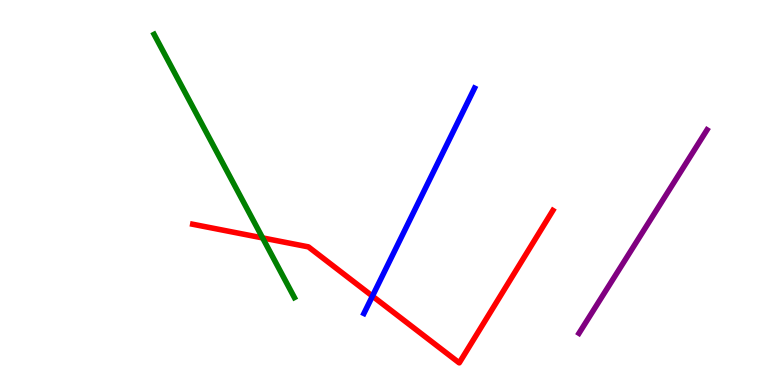[{'lines': ['blue', 'red'], 'intersections': [{'x': 4.81, 'y': 2.31}]}, {'lines': ['green', 'red'], 'intersections': [{'x': 3.39, 'y': 3.82}]}, {'lines': ['purple', 'red'], 'intersections': []}, {'lines': ['blue', 'green'], 'intersections': []}, {'lines': ['blue', 'purple'], 'intersections': []}, {'lines': ['green', 'purple'], 'intersections': []}]